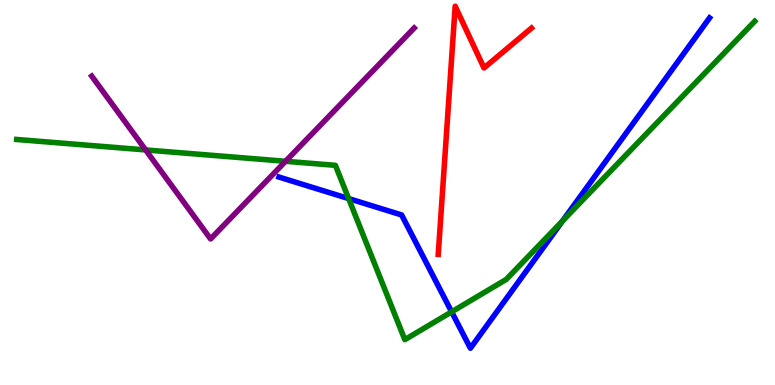[{'lines': ['blue', 'red'], 'intersections': []}, {'lines': ['green', 'red'], 'intersections': []}, {'lines': ['purple', 'red'], 'intersections': []}, {'lines': ['blue', 'green'], 'intersections': [{'x': 4.5, 'y': 4.84}, {'x': 5.83, 'y': 1.9}, {'x': 7.26, 'y': 4.27}]}, {'lines': ['blue', 'purple'], 'intersections': []}, {'lines': ['green', 'purple'], 'intersections': [{'x': 1.88, 'y': 6.11}, {'x': 3.68, 'y': 5.81}]}]